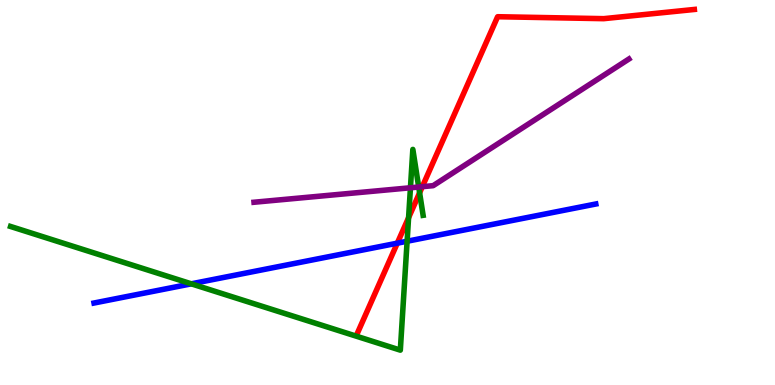[{'lines': ['blue', 'red'], 'intersections': [{'x': 5.13, 'y': 3.68}]}, {'lines': ['green', 'red'], 'intersections': [{'x': 5.27, 'y': 4.35}, {'x': 5.41, 'y': 4.99}]}, {'lines': ['purple', 'red'], 'intersections': [{'x': 5.45, 'y': 5.15}]}, {'lines': ['blue', 'green'], 'intersections': [{'x': 2.47, 'y': 2.63}, {'x': 5.25, 'y': 3.73}]}, {'lines': ['blue', 'purple'], 'intersections': []}, {'lines': ['green', 'purple'], 'intersections': [{'x': 5.3, 'y': 5.12}, {'x': 5.4, 'y': 5.14}]}]